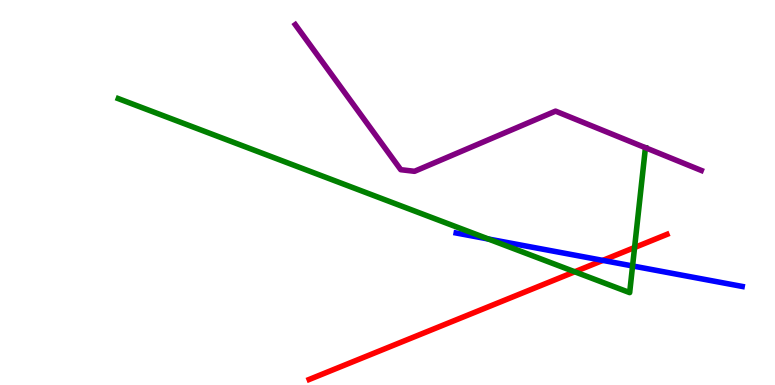[{'lines': ['blue', 'red'], 'intersections': [{'x': 7.78, 'y': 3.24}]}, {'lines': ['green', 'red'], 'intersections': [{'x': 7.42, 'y': 2.94}, {'x': 8.19, 'y': 3.57}]}, {'lines': ['purple', 'red'], 'intersections': []}, {'lines': ['blue', 'green'], 'intersections': [{'x': 6.3, 'y': 3.79}, {'x': 8.16, 'y': 3.09}]}, {'lines': ['blue', 'purple'], 'intersections': []}, {'lines': ['green', 'purple'], 'intersections': [{'x': 8.33, 'y': 6.16}]}]